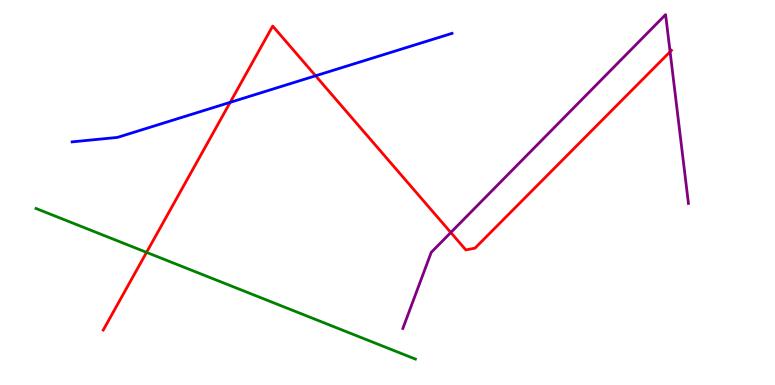[{'lines': ['blue', 'red'], 'intersections': [{'x': 2.97, 'y': 7.34}, {'x': 4.07, 'y': 8.03}]}, {'lines': ['green', 'red'], 'intersections': [{'x': 1.89, 'y': 3.45}]}, {'lines': ['purple', 'red'], 'intersections': [{'x': 5.82, 'y': 3.96}, {'x': 8.65, 'y': 8.66}]}, {'lines': ['blue', 'green'], 'intersections': []}, {'lines': ['blue', 'purple'], 'intersections': []}, {'lines': ['green', 'purple'], 'intersections': []}]